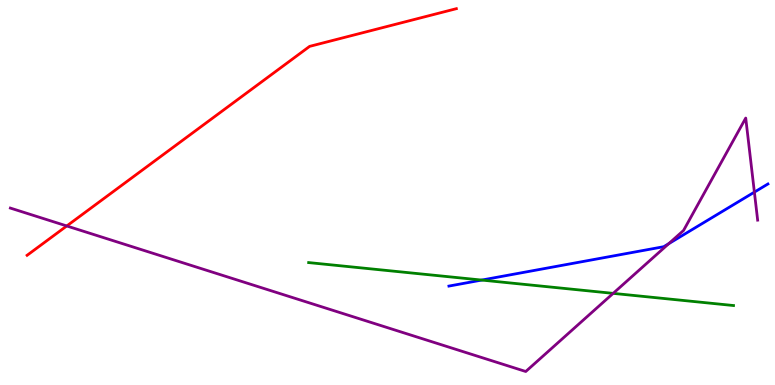[{'lines': ['blue', 'red'], 'intersections': []}, {'lines': ['green', 'red'], 'intersections': []}, {'lines': ['purple', 'red'], 'intersections': [{'x': 0.862, 'y': 4.13}]}, {'lines': ['blue', 'green'], 'intersections': [{'x': 6.22, 'y': 2.73}]}, {'lines': ['blue', 'purple'], 'intersections': [{'x': 8.63, 'y': 3.67}, {'x': 9.73, 'y': 5.01}]}, {'lines': ['green', 'purple'], 'intersections': [{'x': 7.91, 'y': 2.38}]}]